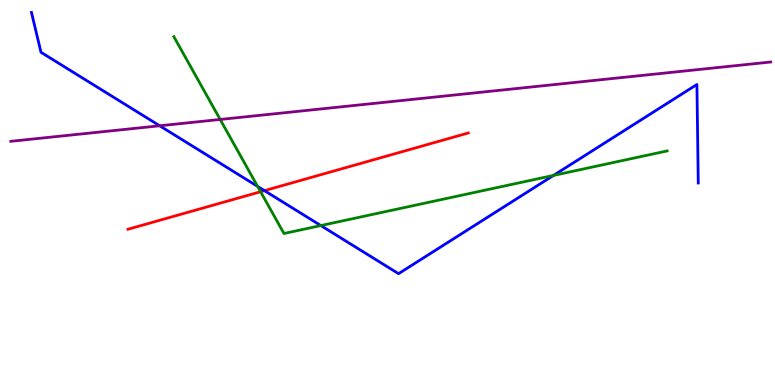[{'lines': ['blue', 'red'], 'intersections': [{'x': 3.41, 'y': 5.05}]}, {'lines': ['green', 'red'], 'intersections': [{'x': 3.36, 'y': 5.02}]}, {'lines': ['purple', 'red'], 'intersections': []}, {'lines': ['blue', 'green'], 'intersections': [{'x': 3.32, 'y': 5.16}, {'x': 4.14, 'y': 4.14}, {'x': 7.14, 'y': 5.44}]}, {'lines': ['blue', 'purple'], 'intersections': [{'x': 2.06, 'y': 6.73}]}, {'lines': ['green', 'purple'], 'intersections': [{'x': 2.84, 'y': 6.9}]}]